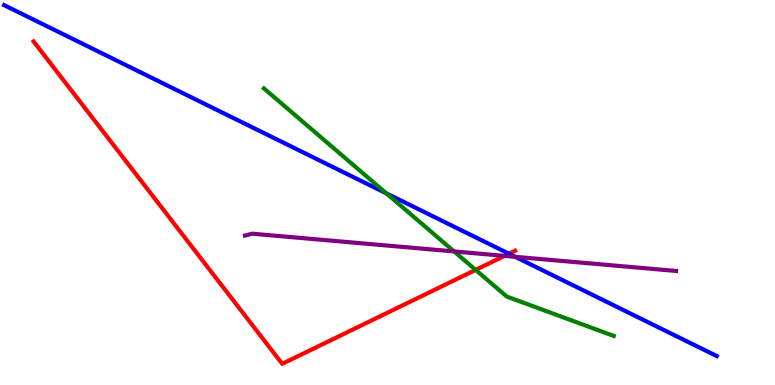[{'lines': ['blue', 'red'], 'intersections': [{'x': 6.57, 'y': 3.41}]}, {'lines': ['green', 'red'], 'intersections': [{'x': 6.14, 'y': 2.99}]}, {'lines': ['purple', 'red'], 'intersections': [{'x': 6.51, 'y': 3.35}]}, {'lines': ['blue', 'green'], 'intersections': [{'x': 4.99, 'y': 4.98}]}, {'lines': ['blue', 'purple'], 'intersections': [{'x': 6.65, 'y': 3.33}]}, {'lines': ['green', 'purple'], 'intersections': [{'x': 5.86, 'y': 3.47}]}]